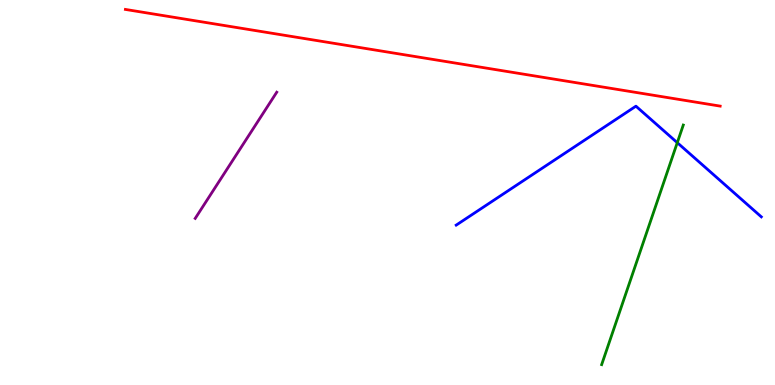[{'lines': ['blue', 'red'], 'intersections': []}, {'lines': ['green', 'red'], 'intersections': []}, {'lines': ['purple', 'red'], 'intersections': []}, {'lines': ['blue', 'green'], 'intersections': [{'x': 8.74, 'y': 6.29}]}, {'lines': ['blue', 'purple'], 'intersections': []}, {'lines': ['green', 'purple'], 'intersections': []}]